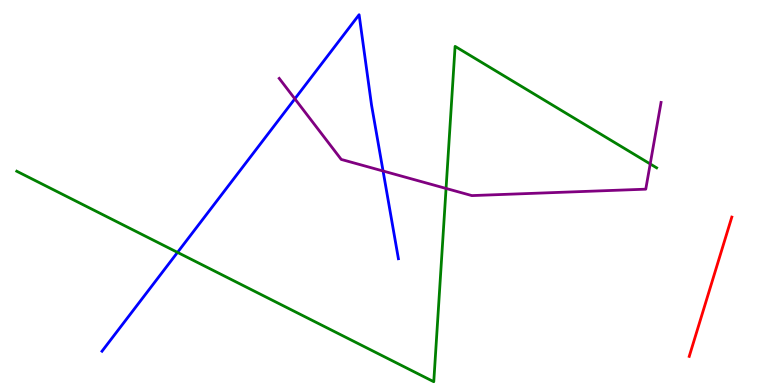[{'lines': ['blue', 'red'], 'intersections': []}, {'lines': ['green', 'red'], 'intersections': []}, {'lines': ['purple', 'red'], 'intersections': []}, {'lines': ['blue', 'green'], 'intersections': [{'x': 2.29, 'y': 3.44}]}, {'lines': ['blue', 'purple'], 'intersections': [{'x': 3.8, 'y': 7.43}, {'x': 4.94, 'y': 5.56}]}, {'lines': ['green', 'purple'], 'intersections': [{'x': 5.76, 'y': 5.11}, {'x': 8.39, 'y': 5.74}]}]